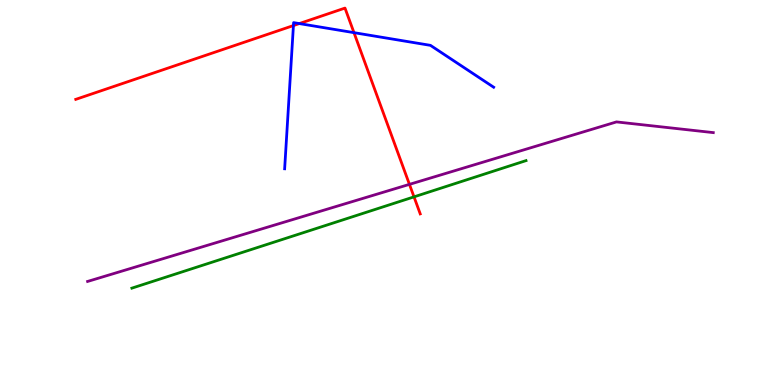[{'lines': ['blue', 'red'], 'intersections': [{'x': 3.79, 'y': 9.34}, {'x': 3.86, 'y': 9.39}, {'x': 4.57, 'y': 9.15}]}, {'lines': ['green', 'red'], 'intersections': [{'x': 5.34, 'y': 4.89}]}, {'lines': ['purple', 'red'], 'intersections': [{'x': 5.28, 'y': 5.21}]}, {'lines': ['blue', 'green'], 'intersections': []}, {'lines': ['blue', 'purple'], 'intersections': []}, {'lines': ['green', 'purple'], 'intersections': []}]